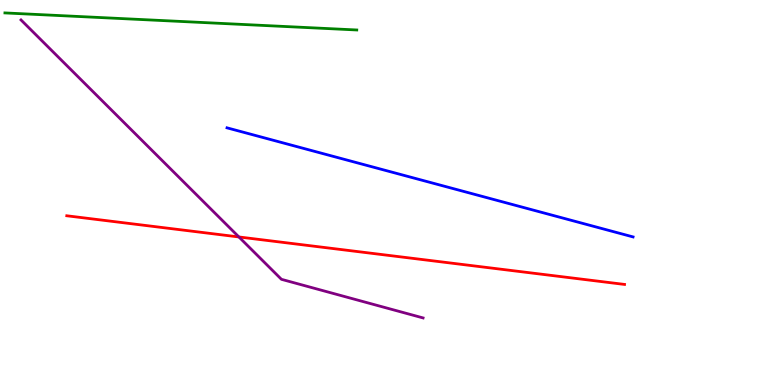[{'lines': ['blue', 'red'], 'intersections': []}, {'lines': ['green', 'red'], 'intersections': []}, {'lines': ['purple', 'red'], 'intersections': [{'x': 3.08, 'y': 3.85}]}, {'lines': ['blue', 'green'], 'intersections': []}, {'lines': ['blue', 'purple'], 'intersections': []}, {'lines': ['green', 'purple'], 'intersections': []}]